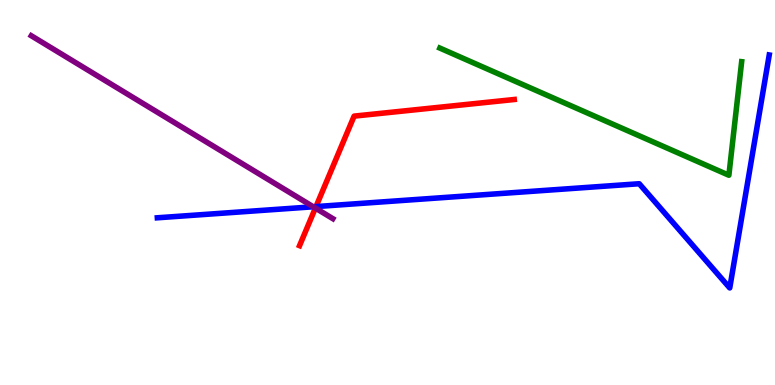[{'lines': ['blue', 'red'], 'intersections': [{'x': 4.08, 'y': 4.63}]}, {'lines': ['green', 'red'], 'intersections': []}, {'lines': ['purple', 'red'], 'intersections': [{'x': 4.07, 'y': 4.6}]}, {'lines': ['blue', 'green'], 'intersections': []}, {'lines': ['blue', 'purple'], 'intersections': [{'x': 4.04, 'y': 4.63}]}, {'lines': ['green', 'purple'], 'intersections': []}]